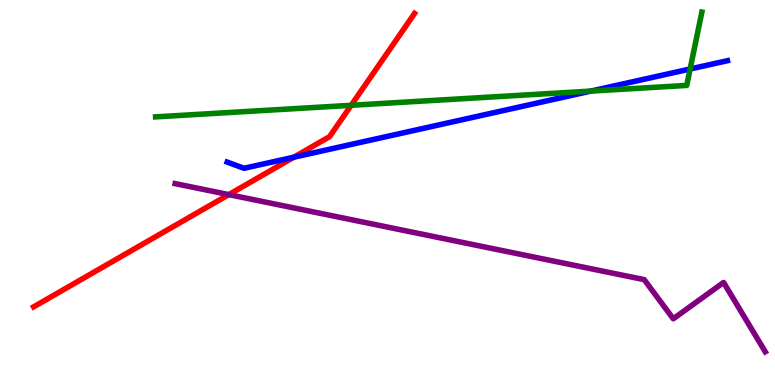[{'lines': ['blue', 'red'], 'intersections': [{'x': 3.79, 'y': 5.92}]}, {'lines': ['green', 'red'], 'intersections': [{'x': 4.53, 'y': 7.27}]}, {'lines': ['purple', 'red'], 'intersections': [{'x': 2.95, 'y': 4.95}]}, {'lines': ['blue', 'green'], 'intersections': [{'x': 7.62, 'y': 7.63}, {'x': 8.9, 'y': 8.21}]}, {'lines': ['blue', 'purple'], 'intersections': []}, {'lines': ['green', 'purple'], 'intersections': []}]